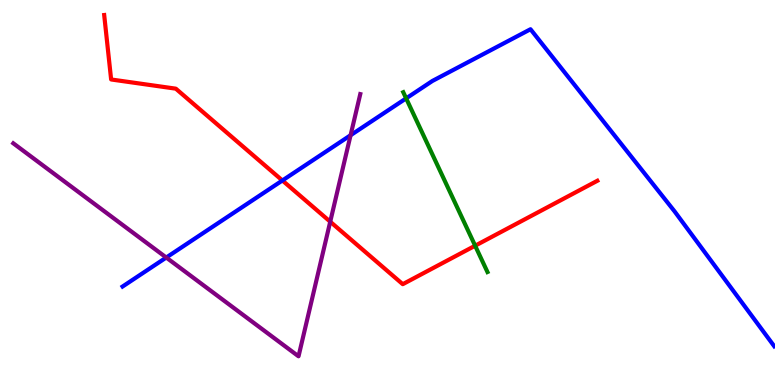[{'lines': ['blue', 'red'], 'intersections': [{'x': 3.64, 'y': 5.31}]}, {'lines': ['green', 'red'], 'intersections': [{'x': 6.13, 'y': 3.62}]}, {'lines': ['purple', 'red'], 'intersections': [{'x': 4.26, 'y': 4.24}]}, {'lines': ['blue', 'green'], 'intersections': [{'x': 5.24, 'y': 7.44}]}, {'lines': ['blue', 'purple'], 'intersections': [{'x': 2.15, 'y': 3.31}, {'x': 4.52, 'y': 6.49}]}, {'lines': ['green', 'purple'], 'intersections': []}]